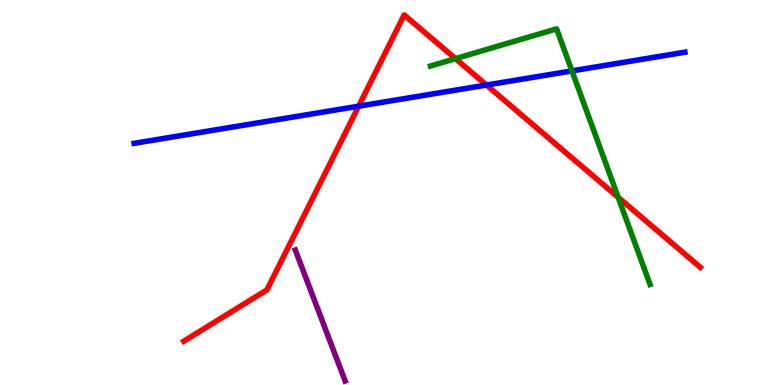[{'lines': ['blue', 'red'], 'intersections': [{'x': 4.63, 'y': 7.24}, {'x': 6.28, 'y': 7.79}]}, {'lines': ['green', 'red'], 'intersections': [{'x': 5.88, 'y': 8.48}, {'x': 7.98, 'y': 4.88}]}, {'lines': ['purple', 'red'], 'intersections': []}, {'lines': ['blue', 'green'], 'intersections': [{'x': 7.38, 'y': 8.16}]}, {'lines': ['blue', 'purple'], 'intersections': []}, {'lines': ['green', 'purple'], 'intersections': []}]